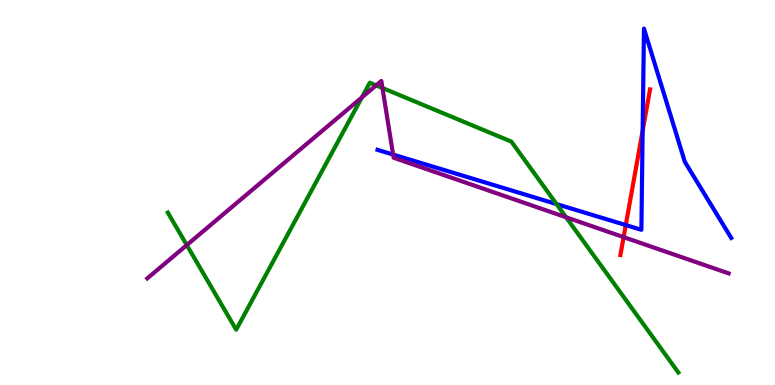[{'lines': ['blue', 'red'], 'intersections': [{'x': 8.07, 'y': 4.15}, {'x': 8.29, 'y': 6.6}]}, {'lines': ['green', 'red'], 'intersections': []}, {'lines': ['purple', 'red'], 'intersections': [{'x': 8.05, 'y': 3.84}]}, {'lines': ['blue', 'green'], 'intersections': [{'x': 7.18, 'y': 4.7}]}, {'lines': ['blue', 'purple'], 'intersections': [{'x': 5.07, 'y': 5.99}]}, {'lines': ['green', 'purple'], 'intersections': [{'x': 2.41, 'y': 3.63}, {'x': 4.67, 'y': 7.47}, {'x': 4.85, 'y': 7.78}, {'x': 4.94, 'y': 7.71}, {'x': 7.3, 'y': 4.36}]}]